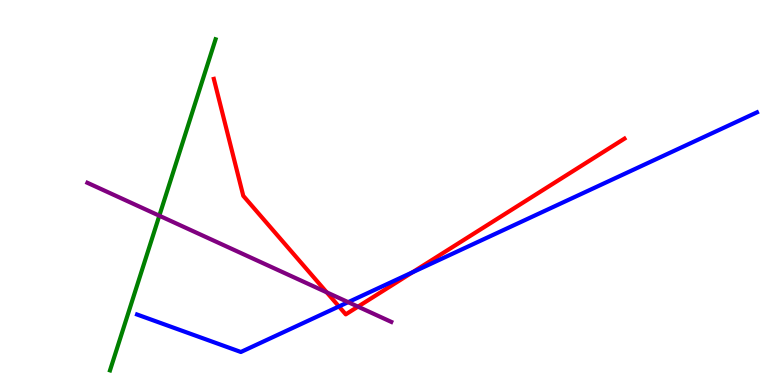[{'lines': ['blue', 'red'], 'intersections': [{'x': 4.37, 'y': 2.04}, {'x': 5.32, 'y': 2.93}]}, {'lines': ['green', 'red'], 'intersections': []}, {'lines': ['purple', 'red'], 'intersections': [{'x': 4.22, 'y': 2.41}, {'x': 4.62, 'y': 2.04}]}, {'lines': ['blue', 'green'], 'intersections': []}, {'lines': ['blue', 'purple'], 'intersections': [{'x': 4.49, 'y': 2.15}]}, {'lines': ['green', 'purple'], 'intersections': [{'x': 2.06, 'y': 4.4}]}]